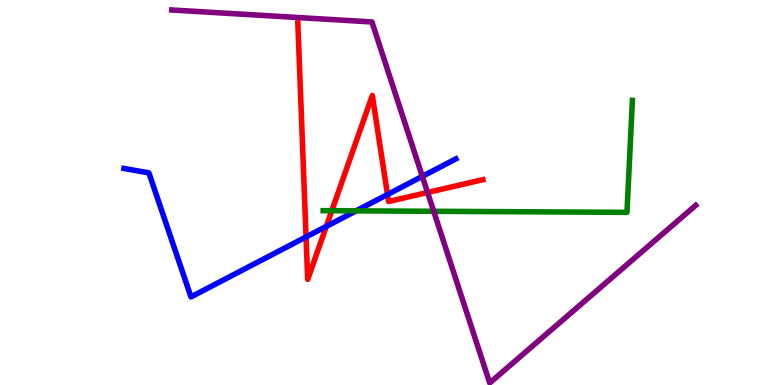[{'lines': ['blue', 'red'], 'intersections': [{'x': 3.95, 'y': 3.85}, {'x': 4.21, 'y': 4.12}, {'x': 5.0, 'y': 4.95}]}, {'lines': ['green', 'red'], 'intersections': [{'x': 4.28, 'y': 4.53}]}, {'lines': ['purple', 'red'], 'intersections': [{'x': 5.52, 'y': 5.0}]}, {'lines': ['blue', 'green'], 'intersections': [{'x': 4.59, 'y': 4.52}]}, {'lines': ['blue', 'purple'], 'intersections': [{'x': 5.45, 'y': 5.42}]}, {'lines': ['green', 'purple'], 'intersections': [{'x': 5.6, 'y': 4.51}]}]